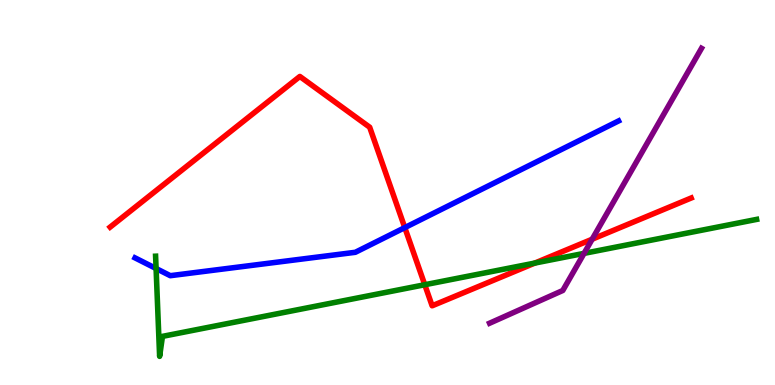[{'lines': ['blue', 'red'], 'intersections': [{'x': 5.22, 'y': 4.09}]}, {'lines': ['green', 'red'], 'intersections': [{'x': 5.48, 'y': 2.6}, {'x': 6.9, 'y': 3.17}]}, {'lines': ['purple', 'red'], 'intersections': [{'x': 7.64, 'y': 3.79}]}, {'lines': ['blue', 'green'], 'intersections': [{'x': 2.01, 'y': 3.03}]}, {'lines': ['blue', 'purple'], 'intersections': []}, {'lines': ['green', 'purple'], 'intersections': [{'x': 7.54, 'y': 3.42}]}]